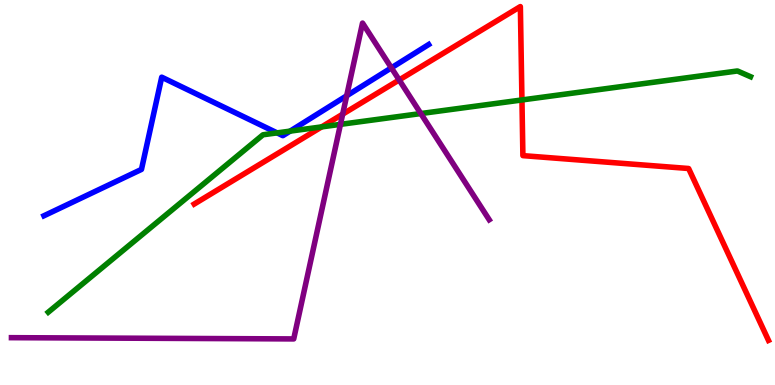[{'lines': ['blue', 'red'], 'intersections': []}, {'lines': ['green', 'red'], 'intersections': [{'x': 4.15, 'y': 6.7}, {'x': 6.73, 'y': 7.4}]}, {'lines': ['purple', 'red'], 'intersections': [{'x': 4.42, 'y': 7.03}, {'x': 5.15, 'y': 7.92}]}, {'lines': ['blue', 'green'], 'intersections': [{'x': 3.58, 'y': 6.55}, {'x': 3.74, 'y': 6.59}]}, {'lines': ['blue', 'purple'], 'intersections': [{'x': 4.47, 'y': 7.51}, {'x': 5.05, 'y': 8.24}]}, {'lines': ['green', 'purple'], 'intersections': [{'x': 4.39, 'y': 6.77}, {'x': 5.43, 'y': 7.05}]}]